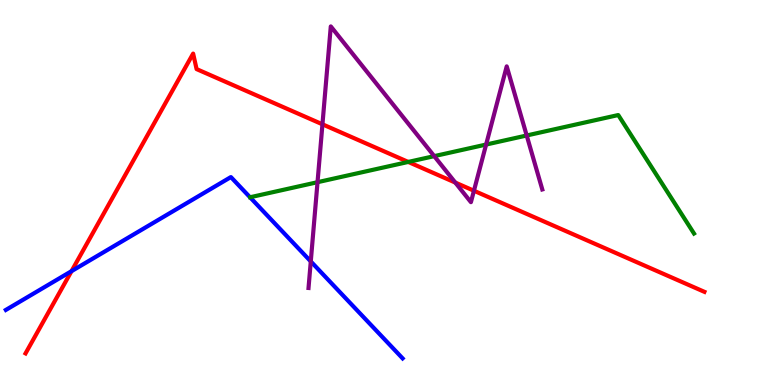[{'lines': ['blue', 'red'], 'intersections': [{'x': 0.923, 'y': 2.96}]}, {'lines': ['green', 'red'], 'intersections': [{'x': 5.27, 'y': 5.79}]}, {'lines': ['purple', 'red'], 'intersections': [{'x': 4.16, 'y': 6.77}, {'x': 5.87, 'y': 5.26}, {'x': 6.12, 'y': 5.05}]}, {'lines': ['blue', 'green'], 'intersections': []}, {'lines': ['blue', 'purple'], 'intersections': [{'x': 4.01, 'y': 3.21}]}, {'lines': ['green', 'purple'], 'intersections': [{'x': 4.1, 'y': 5.27}, {'x': 5.6, 'y': 5.94}, {'x': 6.27, 'y': 6.25}, {'x': 6.8, 'y': 6.48}]}]